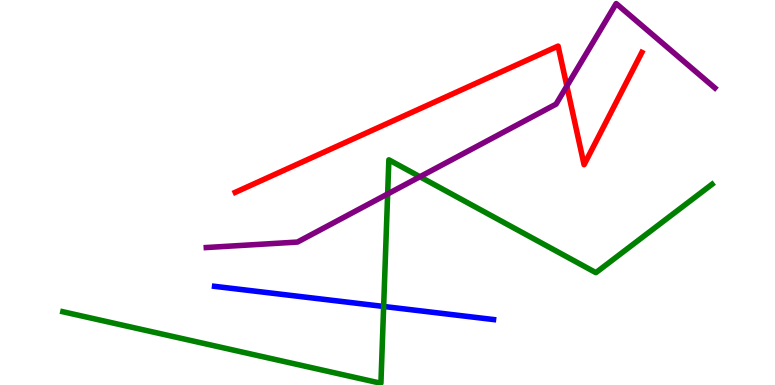[{'lines': ['blue', 'red'], 'intersections': []}, {'lines': ['green', 'red'], 'intersections': []}, {'lines': ['purple', 'red'], 'intersections': [{'x': 7.31, 'y': 7.76}]}, {'lines': ['blue', 'green'], 'intersections': [{'x': 4.95, 'y': 2.04}]}, {'lines': ['blue', 'purple'], 'intersections': []}, {'lines': ['green', 'purple'], 'intersections': [{'x': 5.0, 'y': 4.96}, {'x': 5.42, 'y': 5.41}]}]